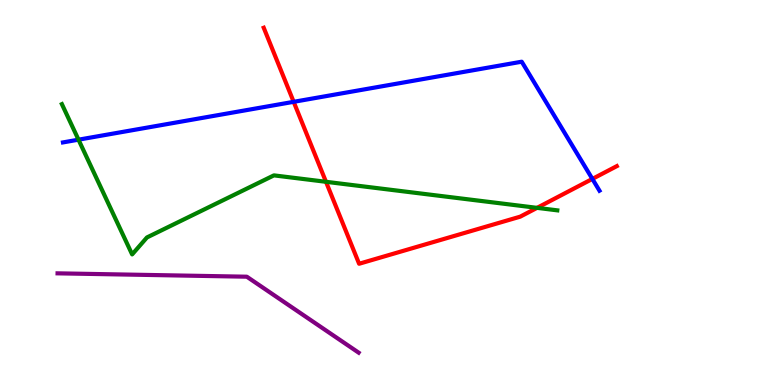[{'lines': ['blue', 'red'], 'intersections': [{'x': 3.79, 'y': 7.36}, {'x': 7.64, 'y': 5.35}]}, {'lines': ['green', 'red'], 'intersections': [{'x': 4.21, 'y': 5.28}, {'x': 6.93, 'y': 4.6}]}, {'lines': ['purple', 'red'], 'intersections': []}, {'lines': ['blue', 'green'], 'intersections': [{'x': 1.01, 'y': 6.37}]}, {'lines': ['blue', 'purple'], 'intersections': []}, {'lines': ['green', 'purple'], 'intersections': []}]